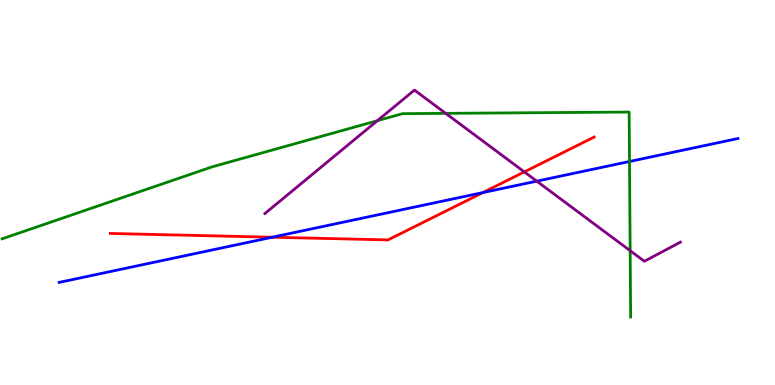[{'lines': ['blue', 'red'], 'intersections': [{'x': 3.51, 'y': 3.84}, {'x': 6.23, 'y': 5.0}]}, {'lines': ['green', 'red'], 'intersections': []}, {'lines': ['purple', 'red'], 'intersections': [{'x': 6.77, 'y': 5.54}]}, {'lines': ['blue', 'green'], 'intersections': [{'x': 8.12, 'y': 5.81}]}, {'lines': ['blue', 'purple'], 'intersections': [{'x': 6.93, 'y': 5.29}]}, {'lines': ['green', 'purple'], 'intersections': [{'x': 4.87, 'y': 6.86}, {'x': 5.75, 'y': 7.06}, {'x': 8.13, 'y': 3.49}]}]